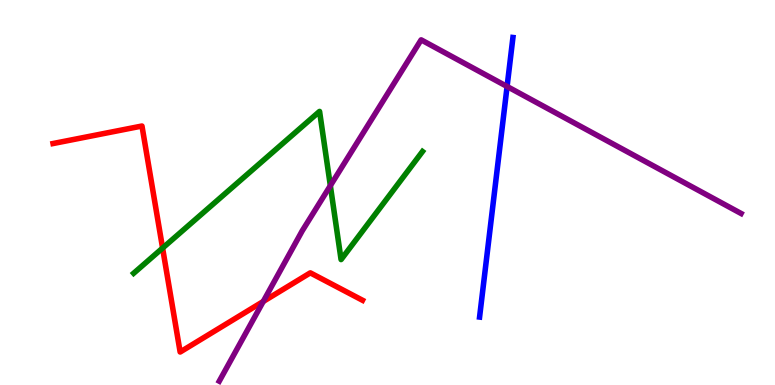[{'lines': ['blue', 'red'], 'intersections': []}, {'lines': ['green', 'red'], 'intersections': [{'x': 2.1, 'y': 3.56}]}, {'lines': ['purple', 'red'], 'intersections': [{'x': 3.4, 'y': 2.17}]}, {'lines': ['blue', 'green'], 'intersections': []}, {'lines': ['blue', 'purple'], 'intersections': [{'x': 6.54, 'y': 7.75}]}, {'lines': ['green', 'purple'], 'intersections': [{'x': 4.26, 'y': 5.18}]}]